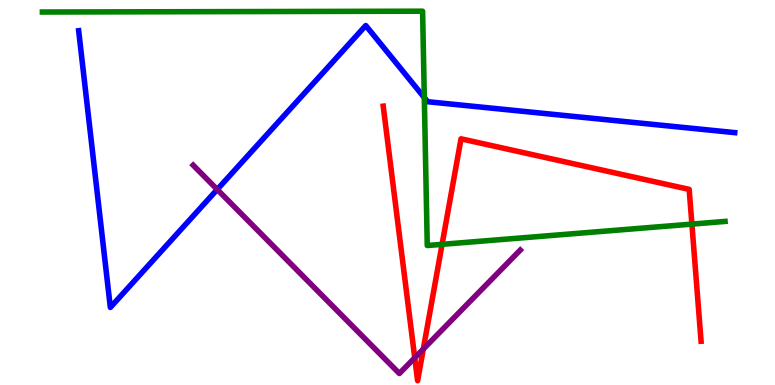[{'lines': ['blue', 'red'], 'intersections': []}, {'lines': ['green', 'red'], 'intersections': [{'x': 5.7, 'y': 3.65}, {'x': 8.93, 'y': 4.18}]}, {'lines': ['purple', 'red'], 'intersections': [{'x': 5.35, 'y': 0.706}, {'x': 5.46, 'y': 0.933}]}, {'lines': ['blue', 'green'], 'intersections': [{'x': 5.47, 'y': 7.46}]}, {'lines': ['blue', 'purple'], 'intersections': [{'x': 2.8, 'y': 5.08}]}, {'lines': ['green', 'purple'], 'intersections': []}]